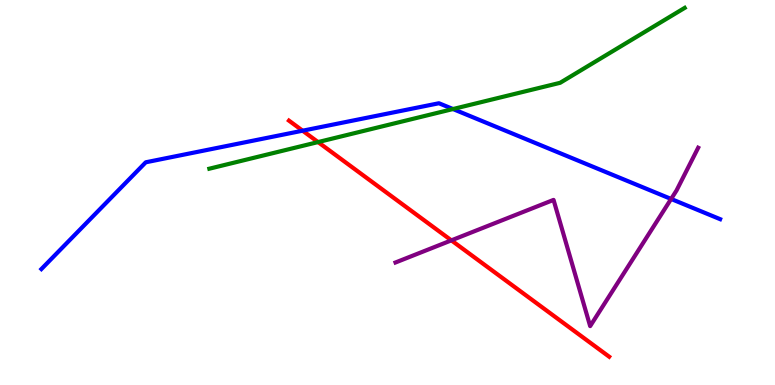[{'lines': ['blue', 'red'], 'intersections': [{'x': 3.9, 'y': 6.61}]}, {'lines': ['green', 'red'], 'intersections': [{'x': 4.1, 'y': 6.31}]}, {'lines': ['purple', 'red'], 'intersections': [{'x': 5.82, 'y': 3.76}]}, {'lines': ['blue', 'green'], 'intersections': [{'x': 5.85, 'y': 7.17}]}, {'lines': ['blue', 'purple'], 'intersections': [{'x': 8.66, 'y': 4.83}]}, {'lines': ['green', 'purple'], 'intersections': []}]